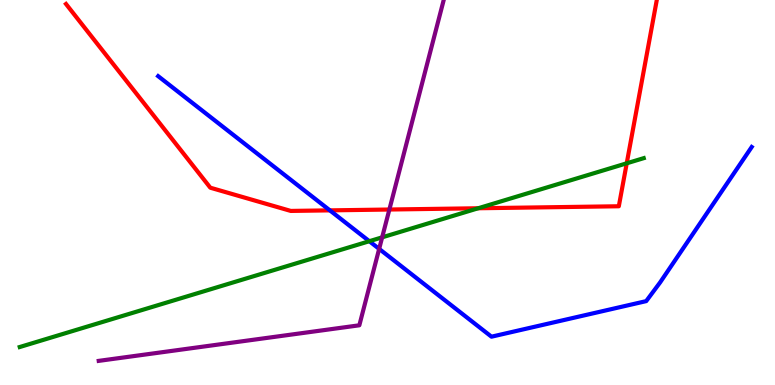[{'lines': ['blue', 'red'], 'intersections': [{'x': 4.26, 'y': 4.54}]}, {'lines': ['green', 'red'], 'intersections': [{'x': 6.17, 'y': 4.59}, {'x': 8.09, 'y': 5.76}]}, {'lines': ['purple', 'red'], 'intersections': [{'x': 5.02, 'y': 4.56}]}, {'lines': ['blue', 'green'], 'intersections': [{'x': 4.77, 'y': 3.73}]}, {'lines': ['blue', 'purple'], 'intersections': [{'x': 4.89, 'y': 3.54}]}, {'lines': ['green', 'purple'], 'intersections': [{'x': 4.93, 'y': 3.84}]}]